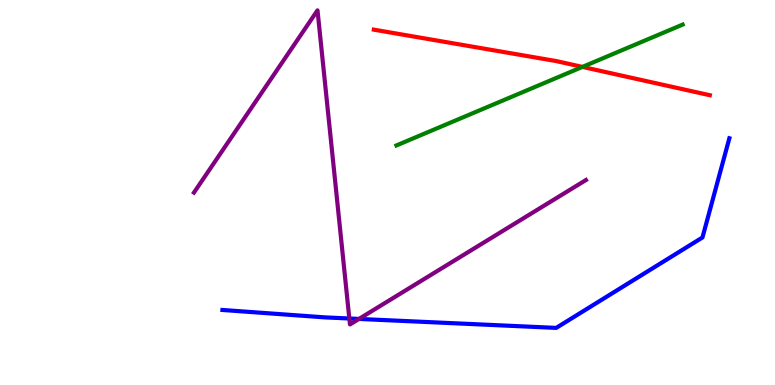[{'lines': ['blue', 'red'], 'intersections': []}, {'lines': ['green', 'red'], 'intersections': [{'x': 7.52, 'y': 8.26}]}, {'lines': ['purple', 'red'], 'intersections': []}, {'lines': ['blue', 'green'], 'intersections': []}, {'lines': ['blue', 'purple'], 'intersections': [{'x': 4.51, 'y': 1.73}, {'x': 4.63, 'y': 1.72}]}, {'lines': ['green', 'purple'], 'intersections': []}]